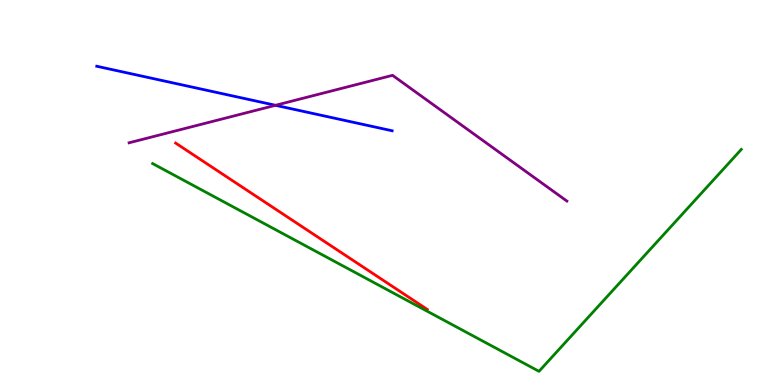[{'lines': ['blue', 'red'], 'intersections': []}, {'lines': ['green', 'red'], 'intersections': []}, {'lines': ['purple', 'red'], 'intersections': []}, {'lines': ['blue', 'green'], 'intersections': []}, {'lines': ['blue', 'purple'], 'intersections': [{'x': 3.56, 'y': 7.26}]}, {'lines': ['green', 'purple'], 'intersections': []}]